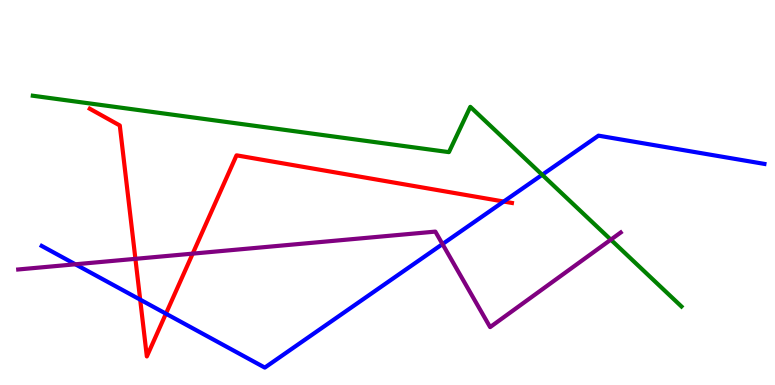[{'lines': ['blue', 'red'], 'intersections': [{'x': 1.81, 'y': 2.22}, {'x': 2.14, 'y': 1.85}, {'x': 6.5, 'y': 4.77}]}, {'lines': ['green', 'red'], 'intersections': []}, {'lines': ['purple', 'red'], 'intersections': [{'x': 1.75, 'y': 3.28}, {'x': 2.49, 'y': 3.41}]}, {'lines': ['blue', 'green'], 'intersections': [{'x': 7.0, 'y': 5.46}]}, {'lines': ['blue', 'purple'], 'intersections': [{'x': 0.972, 'y': 3.14}, {'x': 5.71, 'y': 3.66}]}, {'lines': ['green', 'purple'], 'intersections': [{'x': 7.88, 'y': 3.77}]}]